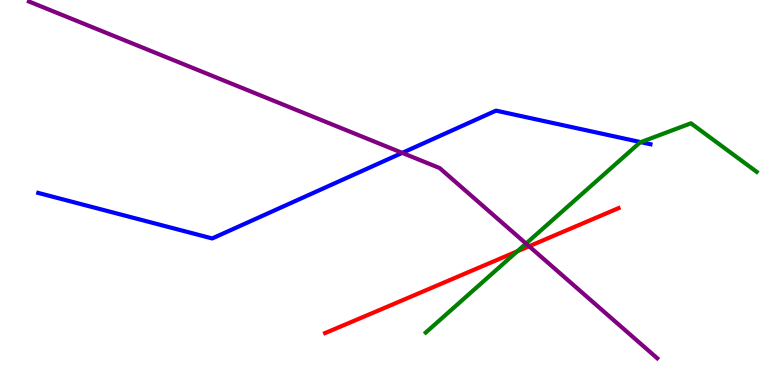[{'lines': ['blue', 'red'], 'intersections': []}, {'lines': ['green', 'red'], 'intersections': [{'x': 6.68, 'y': 3.47}]}, {'lines': ['purple', 'red'], 'intersections': [{'x': 6.83, 'y': 3.6}]}, {'lines': ['blue', 'green'], 'intersections': [{'x': 8.27, 'y': 6.31}]}, {'lines': ['blue', 'purple'], 'intersections': [{'x': 5.19, 'y': 6.03}]}, {'lines': ['green', 'purple'], 'intersections': [{'x': 6.79, 'y': 3.67}]}]